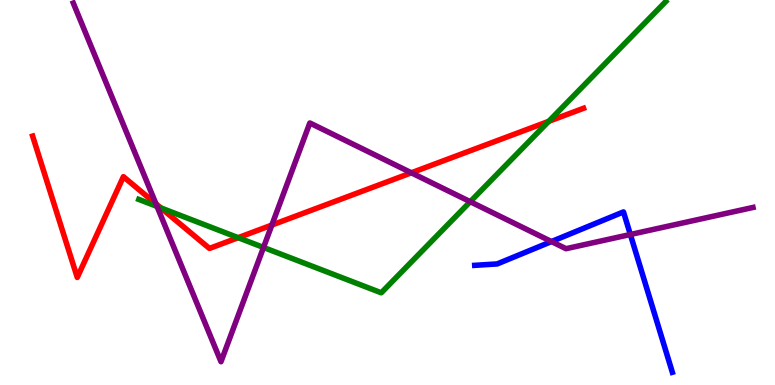[{'lines': ['blue', 'red'], 'intersections': []}, {'lines': ['green', 'red'], 'intersections': [{'x': 2.07, 'y': 4.6}, {'x': 3.07, 'y': 3.83}, {'x': 7.08, 'y': 6.85}]}, {'lines': ['purple', 'red'], 'intersections': [{'x': 2.01, 'y': 4.71}, {'x': 3.51, 'y': 4.15}, {'x': 5.31, 'y': 5.51}]}, {'lines': ['blue', 'green'], 'intersections': []}, {'lines': ['blue', 'purple'], 'intersections': [{'x': 7.12, 'y': 3.73}, {'x': 8.13, 'y': 3.91}]}, {'lines': ['green', 'purple'], 'intersections': [{'x': 2.03, 'y': 4.64}, {'x': 3.4, 'y': 3.57}, {'x': 6.07, 'y': 4.76}]}]